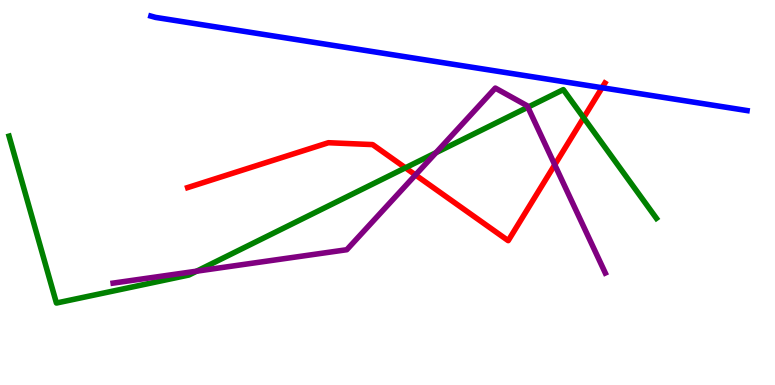[{'lines': ['blue', 'red'], 'intersections': [{'x': 7.77, 'y': 7.72}]}, {'lines': ['green', 'red'], 'intersections': [{'x': 5.23, 'y': 5.64}, {'x': 7.53, 'y': 6.94}]}, {'lines': ['purple', 'red'], 'intersections': [{'x': 5.36, 'y': 5.46}, {'x': 7.16, 'y': 5.72}]}, {'lines': ['blue', 'green'], 'intersections': []}, {'lines': ['blue', 'purple'], 'intersections': []}, {'lines': ['green', 'purple'], 'intersections': [{'x': 2.54, 'y': 2.96}, {'x': 5.63, 'y': 6.03}, {'x': 6.81, 'y': 7.22}]}]